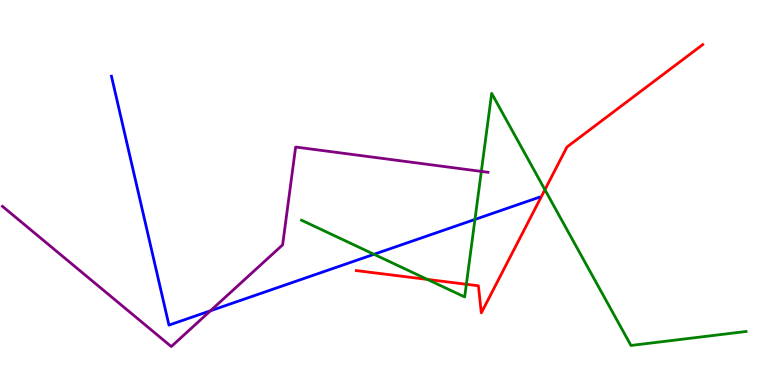[{'lines': ['blue', 'red'], 'intersections': []}, {'lines': ['green', 'red'], 'intersections': [{'x': 5.52, 'y': 2.74}, {'x': 6.02, 'y': 2.62}, {'x': 7.03, 'y': 5.07}]}, {'lines': ['purple', 'red'], 'intersections': []}, {'lines': ['blue', 'green'], 'intersections': [{'x': 4.83, 'y': 3.39}, {'x': 6.13, 'y': 4.3}]}, {'lines': ['blue', 'purple'], 'intersections': [{'x': 2.72, 'y': 1.93}]}, {'lines': ['green', 'purple'], 'intersections': [{'x': 6.21, 'y': 5.55}]}]